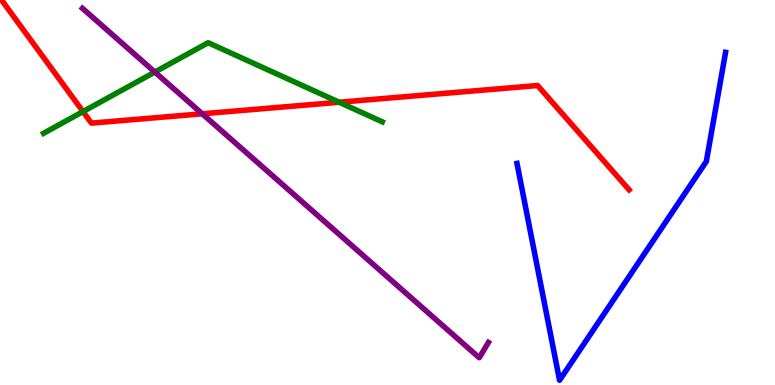[{'lines': ['blue', 'red'], 'intersections': []}, {'lines': ['green', 'red'], 'intersections': [{'x': 1.07, 'y': 7.1}, {'x': 4.38, 'y': 7.34}]}, {'lines': ['purple', 'red'], 'intersections': [{'x': 2.61, 'y': 7.04}]}, {'lines': ['blue', 'green'], 'intersections': []}, {'lines': ['blue', 'purple'], 'intersections': []}, {'lines': ['green', 'purple'], 'intersections': [{'x': 2.0, 'y': 8.13}]}]